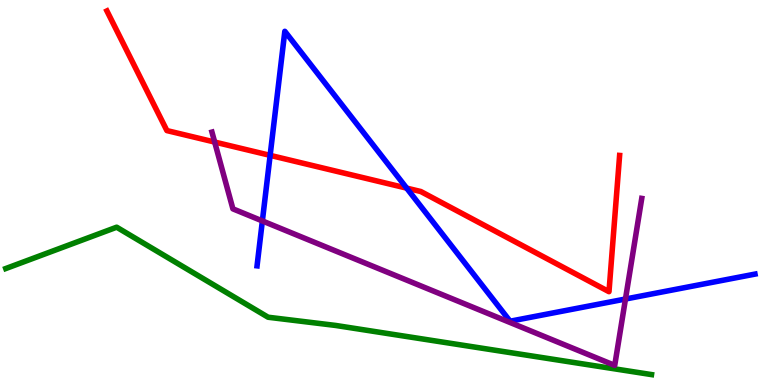[{'lines': ['blue', 'red'], 'intersections': [{'x': 3.49, 'y': 5.96}, {'x': 5.25, 'y': 5.11}]}, {'lines': ['green', 'red'], 'intersections': []}, {'lines': ['purple', 'red'], 'intersections': [{'x': 2.77, 'y': 6.31}]}, {'lines': ['blue', 'green'], 'intersections': []}, {'lines': ['blue', 'purple'], 'intersections': [{'x': 3.39, 'y': 4.26}, {'x': 8.07, 'y': 2.23}]}, {'lines': ['green', 'purple'], 'intersections': []}]